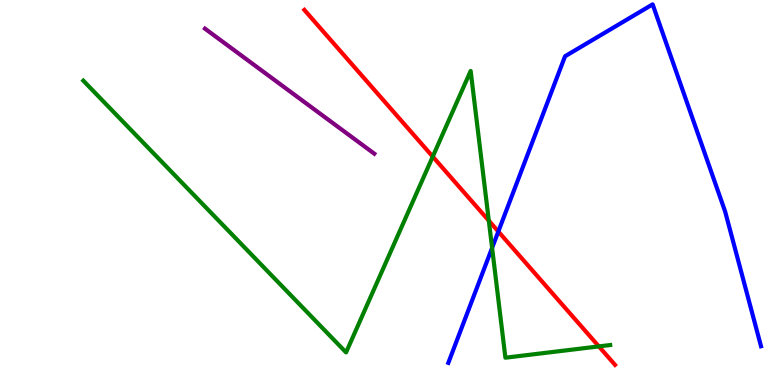[{'lines': ['blue', 'red'], 'intersections': [{'x': 6.43, 'y': 3.99}]}, {'lines': ['green', 'red'], 'intersections': [{'x': 5.58, 'y': 5.93}, {'x': 6.31, 'y': 4.27}, {'x': 7.73, 'y': 1.0}]}, {'lines': ['purple', 'red'], 'intersections': []}, {'lines': ['blue', 'green'], 'intersections': [{'x': 6.35, 'y': 3.56}]}, {'lines': ['blue', 'purple'], 'intersections': []}, {'lines': ['green', 'purple'], 'intersections': []}]